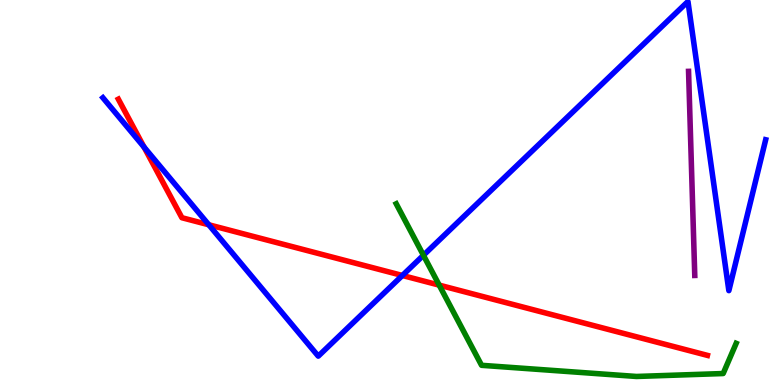[{'lines': ['blue', 'red'], 'intersections': [{'x': 1.86, 'y': 6.18}, {'x': 2.69, 'y': 4.16}, {'x': 5.19, 'y': 2.84}]}, {'lines': ['green', 'red'], 'intersections': [{'x': 5.67, 'y': 2.59}]}, {'lines': ['purple', 'red'], 'intersections': []}, {'lines': ['blue', 'green'], 'intersections': [{'x': 5.46, 'y': 3.37}]}, {'lines': ['blue', 'purple'], 'intersections': []}, {'lines': ['green', 'purple'], 'intersections': []}]